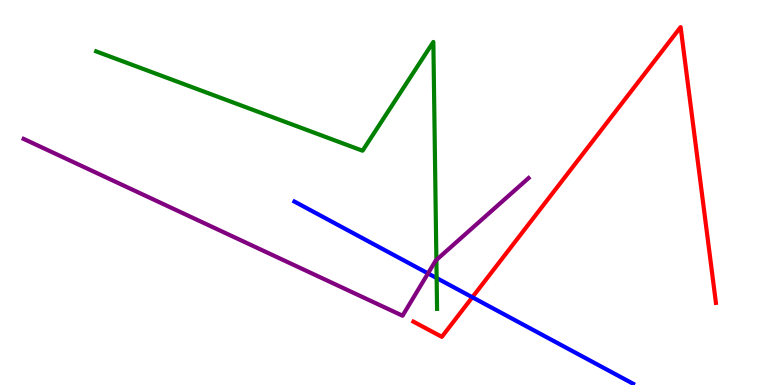[{'lines': ['blue', 'red'], 'intersections': [{'x': 6.09, 'y': 2.28}]}, {'lines': ['green', 'red'], 'intersections': []}, {'lines': ['purple', 'red'], 'intersections': []}, {'lines': ['blue', 'green'], 'intersections': [{'x': 5.63, 'y': 2.78}]}, {'lines': ['blue', 'purple'], 'intersections': [{'x': 5.52, 'y': 2.9}]}, {'lines': ['green', 'purple'], 'intersections': [{'x': 5.63, 'y': 3.25}]}]